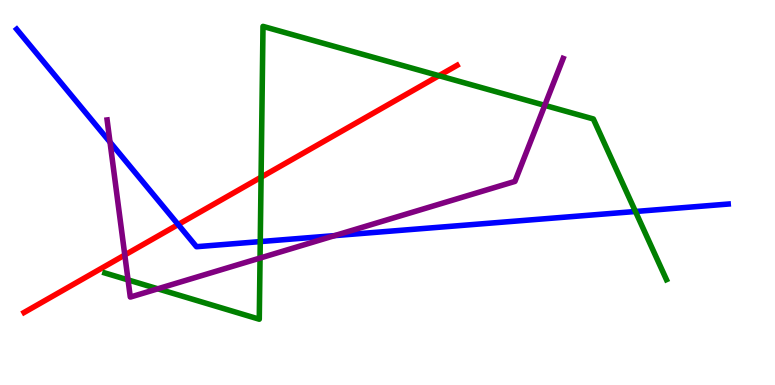[{'lines': ['blue', 'red'], 'intersections': [{'x': 2.3, 'y': 4.17}]}, {'lines': ['green', 'red'], 'intersections': [{'x': 3.37, 'y': 5.4}, {'x': 5.66, 'y': 8.03}]}, {'lines': ['purple', 'red'], 'intersections': [{'x': 1.61, 'y': 3.38}]}, {'lines': ['blue', 'green'], 'intersections': [{'x': 3.36, 'y': 3.72}, {'x': 8.2, 'y': 4.51}]}, {'lines': ['blue', 'purple'], 'intersections': [{'x': 1.42, 'y': 6.31}, {'x': 4.32, 'y': 3.88}]}, {'lines': ['green', 'purple'], 'intersections': [{'x': 1.65, 'y': 2.73}, {'x': 2.04, 'y': 2.5}, {'x': 3.36, 'y': 3.3}, {'x': 7.03, 'y': 7.26}]}]